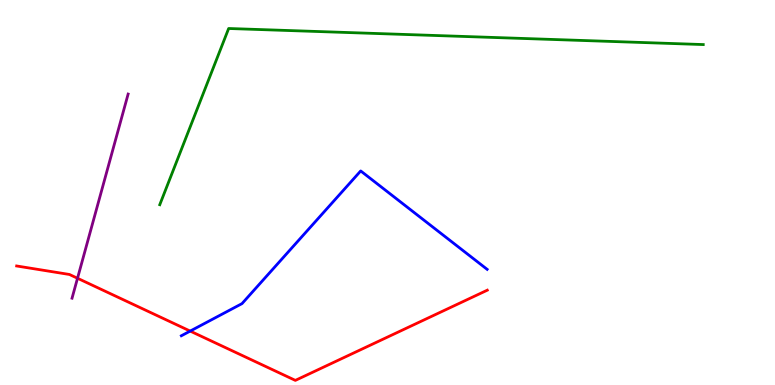[{'lines': ['blue', 'red'], 'intersections': [{'x': 2.45, 'y': 1.4}]}, {'lines': ['green', 'red'], 'intersections': []}, {'lines': ['purple', 'red'], 'intersections': [{'x': 1.0, 'y': 2.77}]}, {'lines': ['blue', 'green'], 'intersections': []}, {'lines': ['blue', 'purple'], 'intersections': []}, {'lines': ['green', 'purple'], 'intersections': []}]